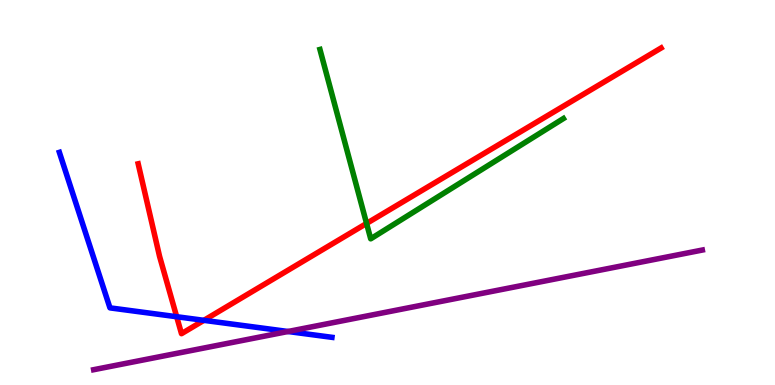[{'lines': ['blue', 'red'], 'intersections': [{'x': 2.28, 'y': 1.77}, {'x': 2.63, 'y': 1.68}]}, {'lines': ['green', 'red'], 'intersections': [{'x': 4.73, 'y': 4.2}]}, {'lines': ['purple', 'red'], 'intersections': []}, {'lines': ['blue', 'green'], 'intersections': []}, {'lines': ['blue', 'purple'], 'intersections': [{'x': 3.72, 'y': 1.39}]}, {'lines': ['green', 'purple'], 'intersections': []}]